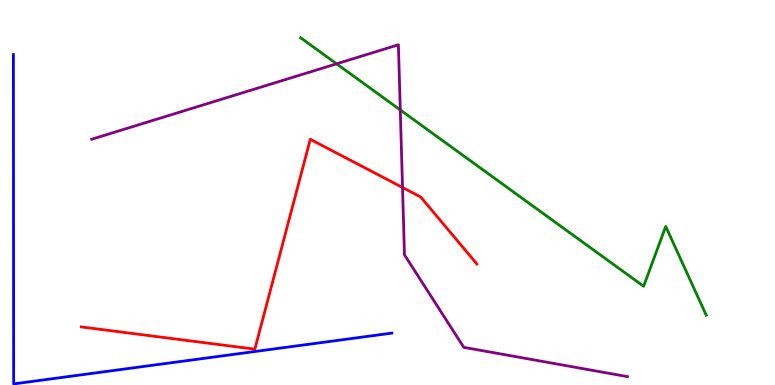[{'lines': ['blue', 'red'], 'intersections': []}, {'lines': ['green', 'red'], 'intersections': []}, {'lines': ['purple', 'red'], 'intersections': [{'x': 5.19, 'y': 5.13}]}, {'lines': ['blue', 'green'], 'intersections': []}, {'lines': ['blue', 'purple'], 'intersections': []}, {'lines': ['green', 'purple'], 'intersections': [{'x': 4.34, 'y': 8.34}, {'x': 5.16, 'y': 7.14}]}]